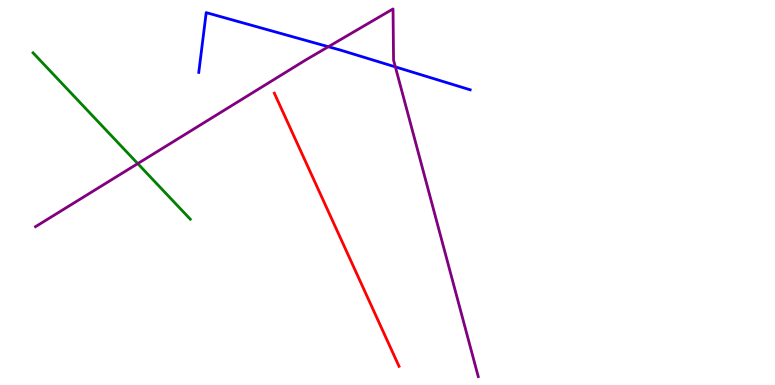[{'lines': ['blue', 'red'], 'intersections': []}, {'lines': ['green', 'red'], 'intersections': []}, {'lines': ['purple', 'red'], 'intersections': []}, {'lines': ['blue', 'green'], 'intersections': []}, {'lines': ['blue', 'purple'], 'intersections': [{'x': 4.24, 'y': 8.79}, {'x': 5.1, 'y': 8.26}]}, {'lines': ['green', 'purple'], 'intersections': [{'x': 1.78, 'y': 5.75}]}]